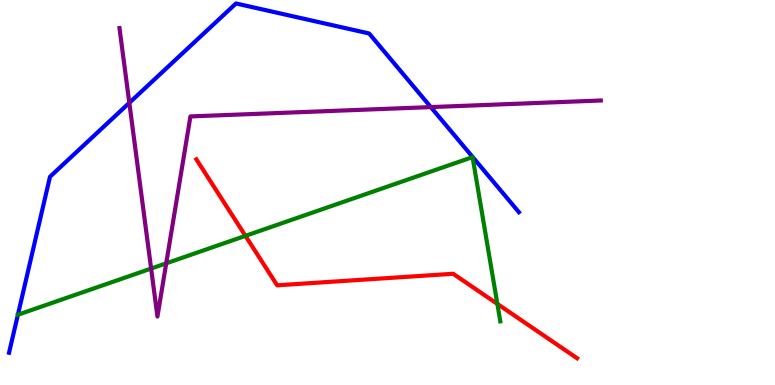[{'lines': ['blue', 'red'], 'intersections': []}, {'lines': ['green', 'red'], 'intersections': [{'x': 3.17, 'y': 3.87}, {'x': 6.42, 'y': 2.11}]}, {'lines': ['purple', 'red'], 'intersections': []}, {'lines': ['blue', 'green'], 'intersections': []}, {'lines': ['blue', 'purple'], 'intersections': [{'x': 1.67, 'y': 7.33}, {'x': 5.56, 'y': 7.22}]}, {'lines': ['green', 'purple'], 'intersections': [{'x': 1.95, 'y': 3.02}, {'x': 2.14, 'y': 3.16}]}]